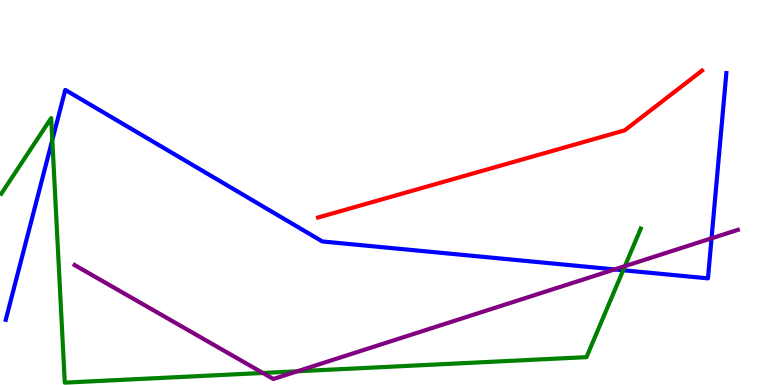[{'lines': ['blue', 'red'], 'intersections': []}, {'lines': ['green', 'red'], 'intersections': []}, {'lines': ['purple', 'red'], 'intersections': []}, {'lines': ['blue', 'green'], 'intersections': [{'x': 0.675, 'y': 6.36}, {'x': 8.04, 'y': 2.98}]}, {'lines': ['blue', 'purple'], 'intersections': [{'x': 7.93, 'y': 3.0}, {'x': 9.18, 'y': 3.81}]}, {'lines': ['green', 'purple'], 'intersections': [{'x': 3.39, 'y': 0.313}, {'x': 3.84, 'y': 0.357}, {'x': 8.06, 'y': 3.09}]}]